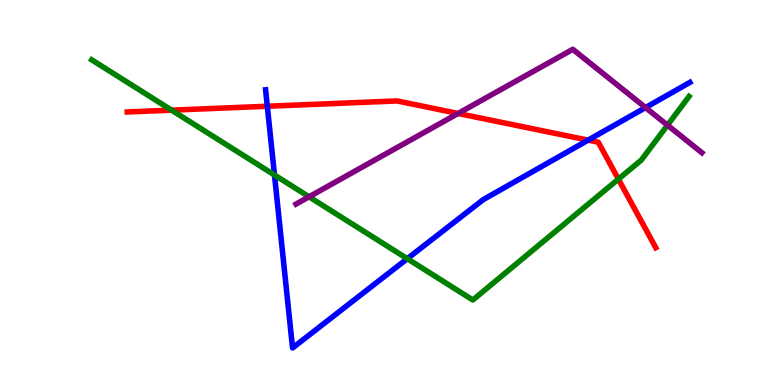[{'lines': ['blue', 'red'], 'intersections': [{'x': 3.45, 'y': 7.24}, {'x': 7.59, 'y': 6.36}]}, {'lines': ['green', 'red'], 'intersections': [{'x': 2.21, 'y': 7.14}, {'x': 7.98, 'y': 5.35}]}, {'lines': ['purple', 'red'], 'intersections': [{'x': 5.91, 'y': 7.05}]}, {'lines': ['blue', 'green'], 'intersections': [{'x': 3.54, 'y': 5.45}, {'x': 5.26, 'y': 3.28}]}, {'lines': ['blue', 'purple'], 'intersections': [{'x': 8.33, 'y': 7.21}]}, {'lines': ['green', 'purple'], 'intersections': [{'x': 3.99, 'y': 4.89}, {'x': 8.61, 'y': 6.75}]}]